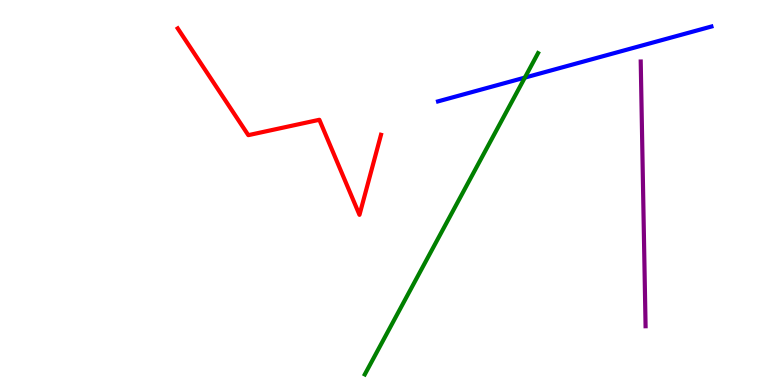[{'lines': ['blue', 'red'], 'intersections': []}, {'lines': ['green', 'red'], 'intersections': []}, {'lines': ['purple', 'red'], 'intersections': []}, {'lines': ['blue', 'green'], 'intersections': [{'x': 6.77, 'y': 7.98}]}, {'lines': ['blue', 'purple'], 'intersections': []}, {'lines': ['green', 'purple'], 'intersections': []}]